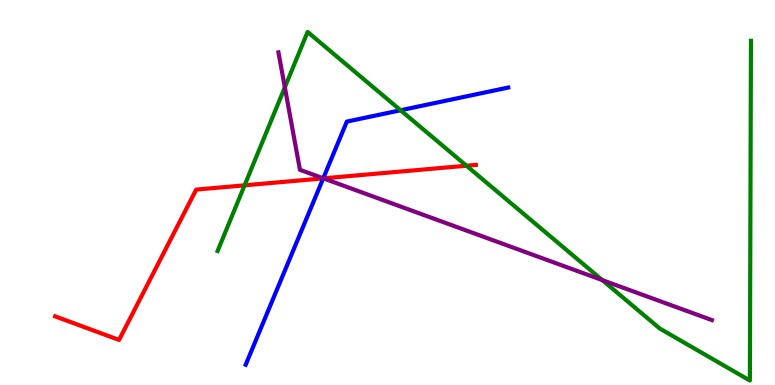[{'lines': ['blue', 'red'], 'intersections': [{'x': 4.17, 'y': 5.37}]}, {'lines': ['green', 'red'], 'intersections': [{'x': 3.16, 'y': 5.19}, {'x': 6.02, 'y': 5.7}]}, {'lines': ['purple', 'red'], 'intersections': [{'x': 4.17, 'y': 5.37}]}, {'lines': ['blue', 'green'], 'intersections': [{'x': 5.17, 'y': 7.14}]}, {'lines': ['blue', 'purple'], 'intersections': [{'x': 4.17, 'y': 5.37}]}, {'lines': ['green', 'purple'], 'intersections': [{'x': 3.68, 'y': 7.73}, {'x': 7.77, 'y': 2.72}]}]